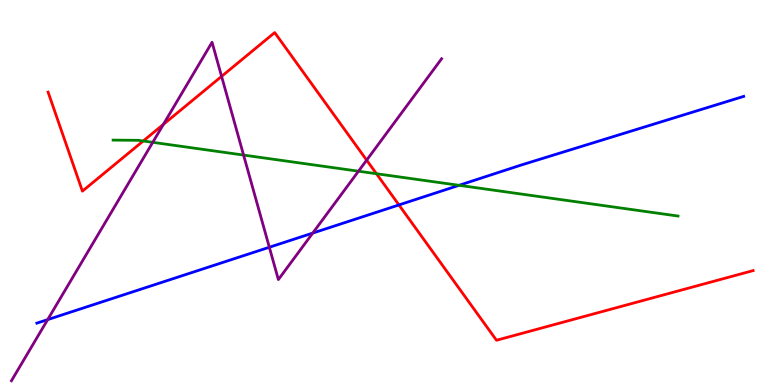[{'lines': ['blue', 'red'], 'intersections': [{'x': 5.15, 'y': 4.68}]}, {'lines': ['green', 'red'], 'intersections': [{'x': 1.85, 'y': 6.34}, {'x': 4.86, 'y': 5.49}]}, {'lines': ['purple', 'red'], 'intersections': [{'x': 2.11, 'y': 6.77}, {'x': 2.86, 'y': 8.02}, {'x': 4.73, 'y': 5.84}]}, {'lines': ['blue', 'green'], 'intersections': [{'x': 5.92, 'y': 5.19}]}, {'lines': ['blue', 'purple'], 'intersections': [{'x': 0.615, 'y': 1.7}, {'x': 3.48, 'y': 3.58}, {'x': 4.04, 'y': 3.95}]}, {'lines': ['green', 'purple'], 'intersections': [{'x': 1.97, 'y': 6.3}, {'x': 3.14, 'y': 5.97}, {'x': 4.63, 'y': 5.55}]}]